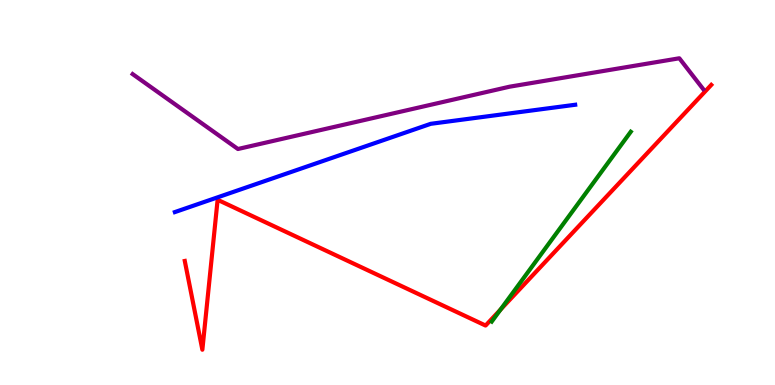[{'lines': ['blue', 'red'], 'intersections': []}, {'lines': ['green', 'red'], 'intersections': [{'x': 6.46, 'y': 1.96}]}, {'lines': ['purple', 'red'], 'intersections': []}, {'lines': ['blue', 'green'], 'intersections': []}, {'lines': ['blue', 'purple'], 'intersections': []}, {'lines': ['green', 'purple'], 'intersections': []}]